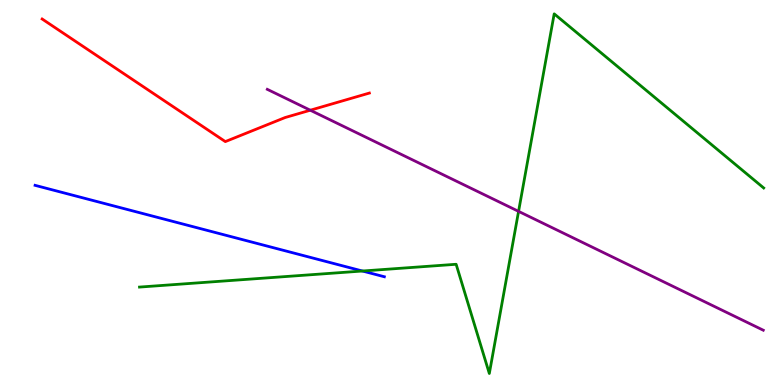[{'lines': ['blue', 'red'], 'intersections': []}, {'lines': ['green', 'red'], 'intersections': []}, {'lines': ['purple', 'red'], 'intersections': [{'x': 4.0, 'y': 7.14}]}, {'lines': ['blue', 'green'], 'intersections': [{'x': 4.68, 'y': 2.96}]}, {'lines': ['blue', 'purple'], 'intersections': []}, {'lines': ['green', 'purple'], 'intersections': [{'x': 6.69, 'y': 4.51}]}]